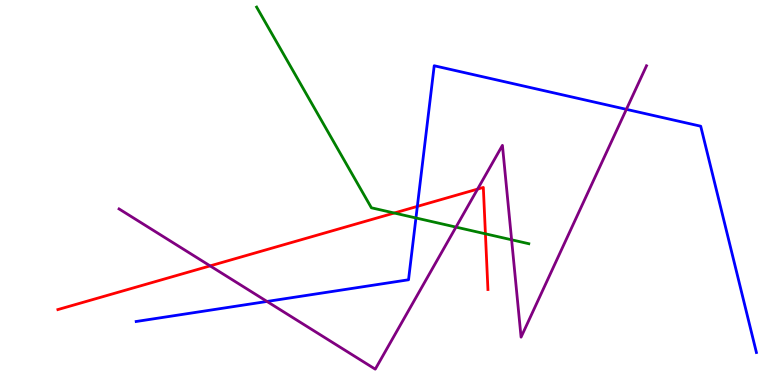[{'lines': ['blue', 'red'], 'intersections': [{'x': 5.38, 'y': 4.64}]}, {'lines': ['green', 'red'], 'intersections': [{'x': 5.09, 'y': 4.47}, {'x': 6.26, 'y': 3.93}]}, {'lines': ['purple', 'red'], 'intersections': [{'x': 2.71, 'y': 3.09}, {'x': 6.16, 'y': 5.09}]}, {'lines': ['blue', 'green'], 'intersections': [{'x': 5.37, 'y': 4.34}]}, {'lines': ['blue', 'purple'], 'intersections': [{'x': 3.45, 'y': 2.17}, {'x': 8.08, 'y': 7.16}]}, {'lines': ['green', 'purple'], 'intersections': [{'x': 5.88, 'y': 4.1}, {'x': 6.6, 'y': 3.77}]}]